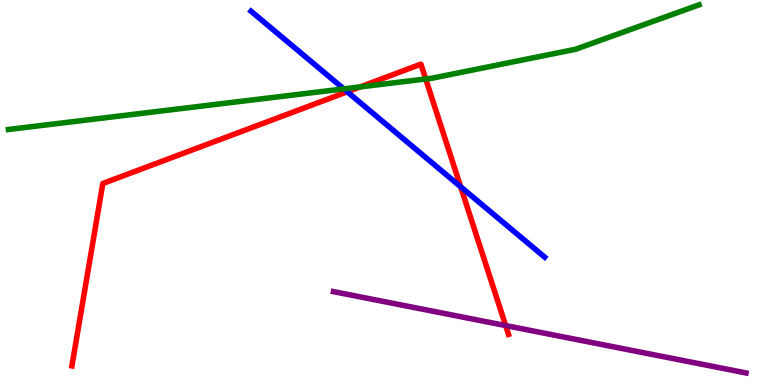[{'lines': ['blue', 'red'], 'intersections': [{'x': 4.48, 'y': 7.62}, {'x': 5.94, 'y': 5.15}]}, {'lines': ['green', 'red'], 'intersections': [{'x': 4.65, 'y': 7.74}, {'x': 5.49, 'y': 7.95}]}, {'lines': ['purple', 'red'], 'intersections': [{'x': 6.52, 'y': 1.54}]}, {'lines': ['blue', 'green'], 'intersections': [{'x': 4.44, 'y': 7.69}]}, {'lines': ['blue', 'purple'], 'intersections': []}, {'lines': ['green', 'purple'], 'intersections': []}]